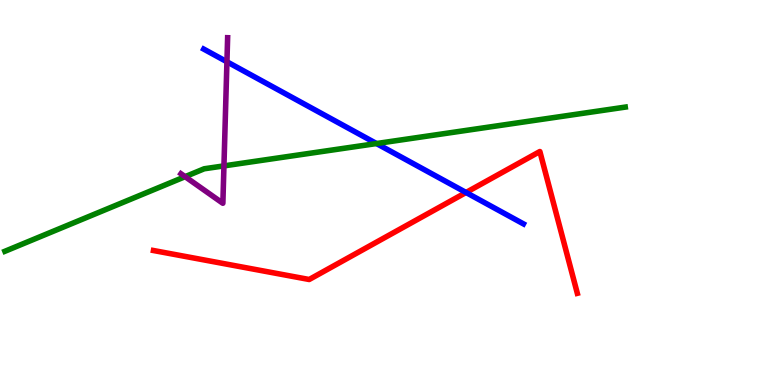[{'lines': ['blue', 'red'], 'intersections': [{'x': 6.01, 'y': 5.0}]}, {'lines': ['green', 'red'], 'intersections': []}, {'lines': ['purple', 'red'], 'intersections': []}, {'lines': ['blue', 'green'], 'intersections': [{'x': 4.86, 'y': 6.27}]}, {'lines': ['blue', 'purple'], 'intersections': [{'x': 2.93, 'y': 8.4}]}, {'lines': ['green', 'purple'], 'intersections': [{'x': 2.39, 'y': 5.41}, {'x': 2.89, 'y': 5.69}]}]